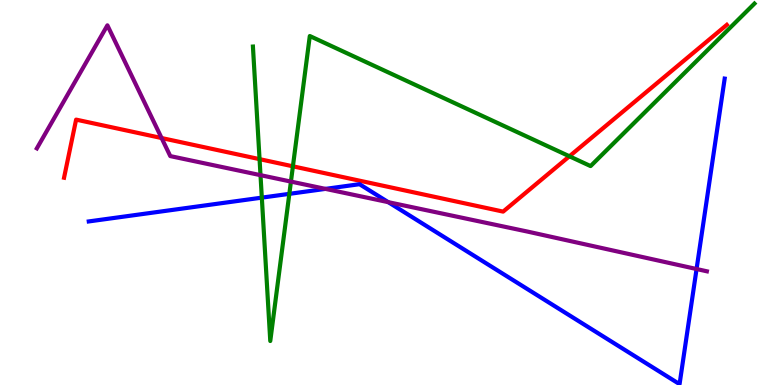[{'lines': ['blue', 'red'], 'intersections': []}, {'lines': ['green', 'red'], 'intersections': [{'x': 3.35, 'y': 5.87}, {'x': 3.78, 'y': 5.68}, {'x': 7.35, 'y': 5.94}]}, {'lines': ['purple', 'red'], 'intersections': [{'x': 2.09, 'y': 6.41}]}, {'lines': ['blue', 'green'], 'intersections': [{'x': 3.38, 'y': 4.87}, {'x': 3.73, 'y': 4.96}]}, {'lines': ['blue', 'purple'], 'intersections': [{'x': 4.2, 'y': 5.09}, {'x': 5.01, 'y': 4.75}, {'x': 8.99, 'y': 3.01}]}, {'lines': ['green', 'purple'], 'intersections': [{'x': 3.36, 'y': 5.45}, {'x': 3.75, 'y': 5.28}]}]